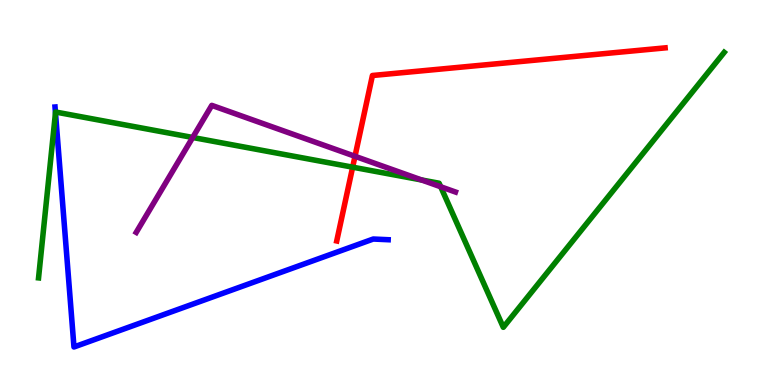[{'lines': ['blue', 'red'], 'intersections': []}, {'lines': ['green', 'red'], 'intersections': [{'x': 4.55, 'y': 5.66}]}, {'lines': ['purple', 'red'], 'intersections': [{'x': 4.58, 'y': 5.94}]}, {'lines': ['blue', 'green'], 'intersections': [{'x': 0.716, 'y': 7.07}]}, {'lines': ['blue', 'purple'], 'intersections': []}, {'lines': ['green', 'purple'], 'intersections': [{'x': 2.49, 'y': 6.43}, {'x': 5.44, 'y': 5.33}, {'x': 5.69, 'y': 5.15}]}]